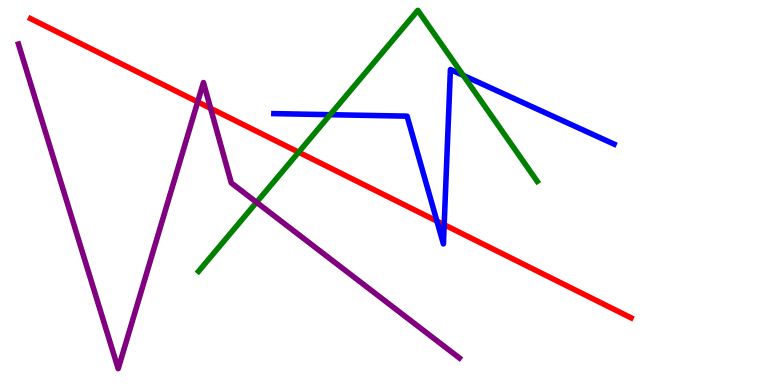[{'lines': ['blue', 'red'], 'intersections': [{'x': 5.64, 'y': 4.26}, {'x': 5.73, 'y': 4.16}]}, {'lines': ['green', 'red'], 'intersections': [{'x': 3.85, 'y': 6.05}]}, {'lines': ['purple', 'red'], 'intersections': [{'x': 2.55, 'y': 7.35}, {'x': 2.72, 'y': 7.19}]}, {'lines': ['blue', 'green'], 'intersections': [{'x': 4.26, 'y': 7.02}, {'x': 5.98, 'y': 8.04}]}, {'lines': ['blue', 'purple'], 'intersections': []}, {'lines': ['green', 'purple'], 'intersections': [{'x': 3.31, 'y': 4.75}]}]